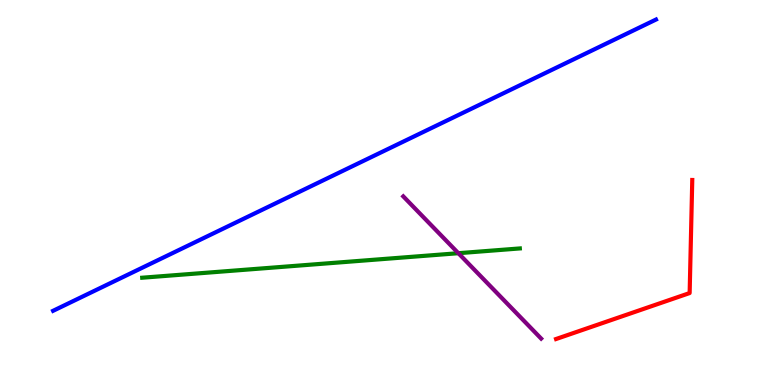[{'lines': ['blue', 'red'], 'intersections': []}, {'lines': ['green', 'red'], 'intersections': []}, {'lines': ['purple', 'red'], 'intersections': []}, {'lines': ['blue', 'green'], 'intersections': []}, {'lines': ['blue', 'purple'], 'intersections': []}, {'lines': ['green', 'purple'], 'intersections': [{'x': 5.91, 'y': 3.42}]}]